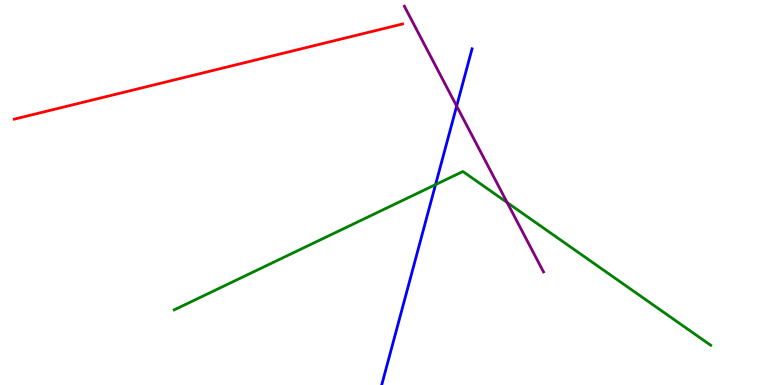[{'lines': ['blue', 'red'], 'intersections': []}, {'lines': ['green', 'red'], 'intersections': []}, {'lines': ['purple', 'red'], 'intersections': []}, {'lines': ['blue', 'green'], 'intersections': [{'x': 5.62, 'y': 5.2}]}, {'lines': ['blue', 'purple'], 'intersections': [{'x': 5.89, 'y': 7.24}]}, {'lines': ['green', 'purple'], 'intersections': [{'x': 6.54, 'y': 4.74}]}]